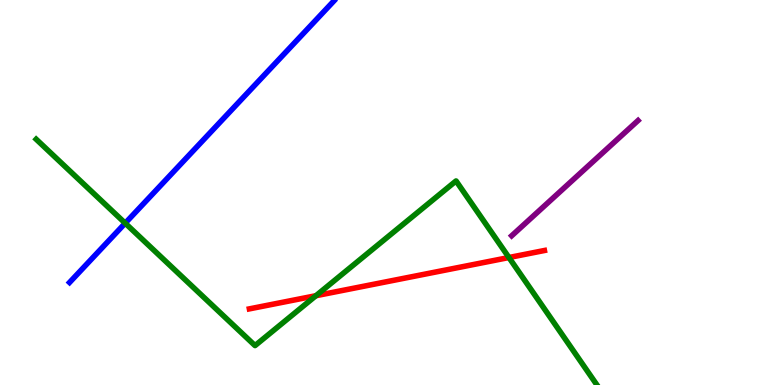[{'lines': ['blue', 'red'], 'intersections': []}, {'lines': ['green', 'red'], 'intersections': [{'x': 4.08, 'y': 2.32}, {'x': 6.57, 'y': 3.31}]}, {'lines': ['purple', 'red'], 'intersections': []}, {'lines': ['blue', 'green'], 'intersections': [{'x': 1.62, 'y': 4.2}]}, {'lines': ['blue', 'purple'], 'intersections': []}, {'lines': ['green', 'purple'], 'intersections': []}]